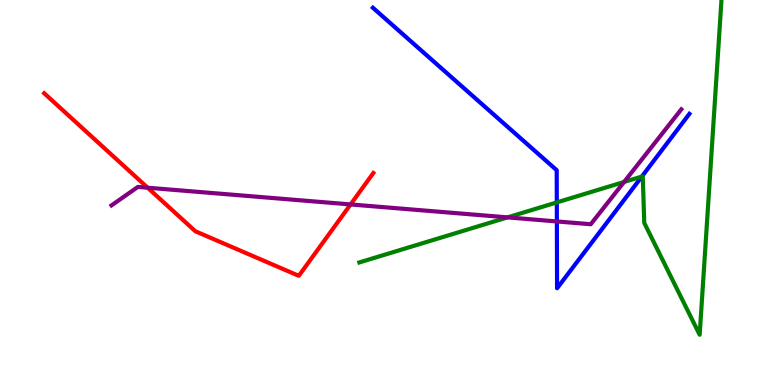[{'lines': ['blue', 'red'], 'intersections': []}, {'lines': ['green', 'red'], 'intersections': []}, {'lines': ['purple', 'red'], 'intersections': [{'x': 1.91, 'y': 5.12}, {'x': 4.52, 'y': 4.69}]}, {'lines': ['blue', 'green'], 'intersections': [{'x': 7.18, 'y': 4.74}, {'x': 8.28, 'y': 5.41}]}, {'lines': ['blue', 'purple'], 'intersections': [{'x': 7.19, 'y': 4.25}]}, {'lines': ['green', 'purple'], 'intersections': [{'x': 6.55, 'y': 4.35}, {'x': 8.05, 'y': 5.27}]}]